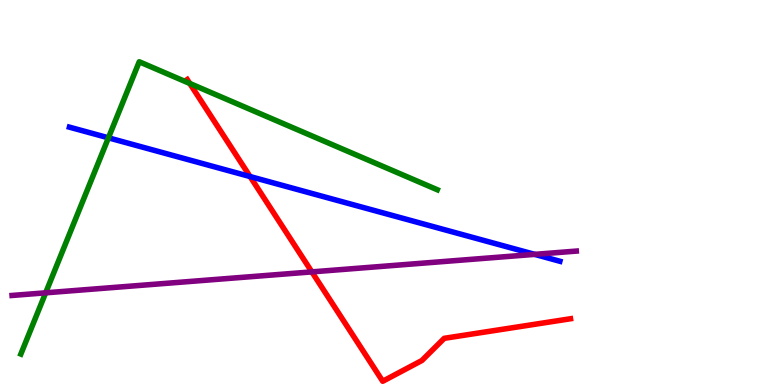[{'lines': ['blue', 'red'], 'intersections': [{'x': 3.23, 'y': 5.41}]}, {'lines': ['green', 'red'], 'intersections': [{'x': 2.45, 'y': 7.83}]}, {'lines': ['purple', 'red'], 'intersections': [{'x': 4.02, 'y': 2.94}]}, {'lines': ['blue', 'green'], 'intersections': [{'x': 1.4, 'y': 6.42}]}, {'lines': ['blue', 'purple'], 'intersections': [{'x': 6.9, 'y': 3.39}]}, {'lines': ['green', 'purple'], 'intersections': [{'x': 0.589, 'y': 2.39}]}]